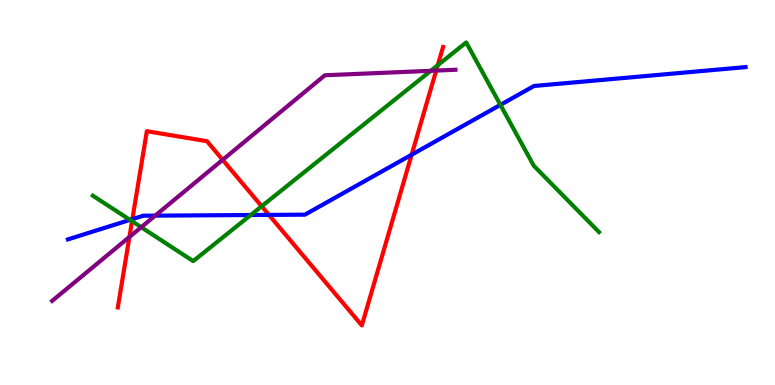[{'lines': ['blue', 'red'], 'intersections': [{'x': 1.71, 'y': 4.31}, {'x': 3.47, 'y': 4.42}, {'x': 5.31, 'y': 5.98}]}, {'lines': ['green', 'red'], 'intersections': [{'x': 1.7, 'y': 4.25}, {'x': 3.38, 'y': 4.64}, {'x': 5.65, 'y': 8.31}]}, {'lines': ['purple', 'red'], 'intersections': [{'x': 1.67, 'y': 3.85}, {'x': 2.87, 'y': 5.85}, {'x': 5.63, 'y': 8.17}]}, {'lines': ['blue', 'green'], 'intersections': [{'x': 1.68, 'y': 4.29}, {'x': 3.24, 'y': 4.42}, {'x': 6.46, 'y': 7.28}]}, {'lines': ['blue', 'purple'], 'intersections': [{'x': 2.0, 'y': 4.4}]}, {'lines': ['green', 'purple'], 'intersections': [{'x': 1.82, 'y': 4.1}, {'x': 5.56, 'y': 8.16}]}]